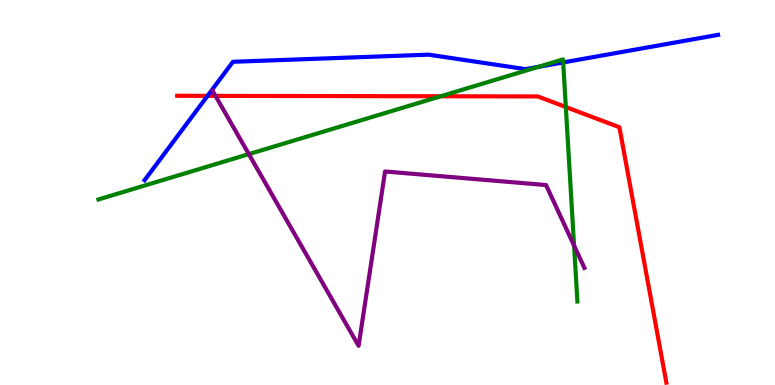[{'lines': ['blue', 'red'], 'intersections': [{'x': 2.68, 'y': 7.51}]}, {'lines': ['green', 'red'], 'intersections': [{'x': 5.69, 'y': 7.5}, {'x': 7.3, 'y': 7.22}]}, {'lines': ['purple', 'red'], 'intersections': [{'x': 2.78, 'y': 7.51}]}, {'lines': ['blue', 'green'], 'intersections': [{'x': 6.94, 'y': 8.26}, {'x': 7.27, 'y': 8.38}]}, {'lines': ['blue', 'purple'], 'intersections': []}, {'lines': ['green', 'purple'], 'intersections': [{'x': 3.21, 'y': 6.0}, {'x': 7.41, 'y': 3.62}]}]